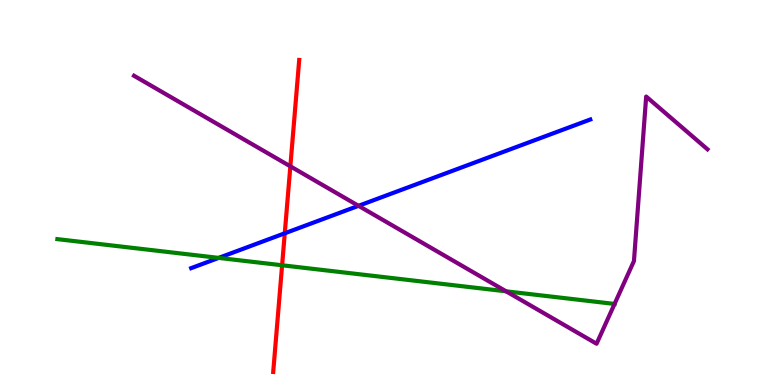[{'lines': ['blue', 'red'], 'intersections': [{'x': 3.67, 'y': 3.94}]}, {'lines': ['green', 'red'], 'intersections': [{'x': 3.64, 'y': 3.11}]}, {'lines': ['purple', 'red'], 'intersections': [{'x': 3.75, 'y': 5.68}]}, {'lines': ['blue', 'green'], 'intersections': [{'x': 2.82, 'y': 3.3}]}, {'lines': ['blue', 'purple'], 'intersections': [{'x': 4.63, 'y': 4.65}]}, {'lines': ['green', 'purple'], 'intersections': [{'x': 6.53, 'y': 2.43}, {'x': 7.93, 'y': 2.11}]}]